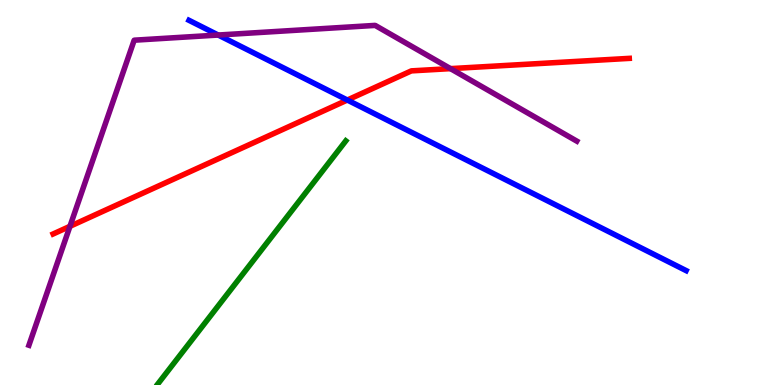[{'lines': ['blue', 'red'], 'intersections': [{'x': 4.48, 'y': 7.4}]}, {'lines': ['green', 'red'], 'intersections': []}, {'lines': ['purple', 'red'], 'intersections': [{'x': 0.903, 'y': 4.12}, {'x': 5.81, 'y': 8.22}]}, {'lines': ['blue', 'green'], 'intersections': []}, {'lines': ['blue', 'purple'], 'intersections': [{'x': 2.82, 'y': 9.09}]}, {'lines': ['green', 'purple'], 'intersections': []}]